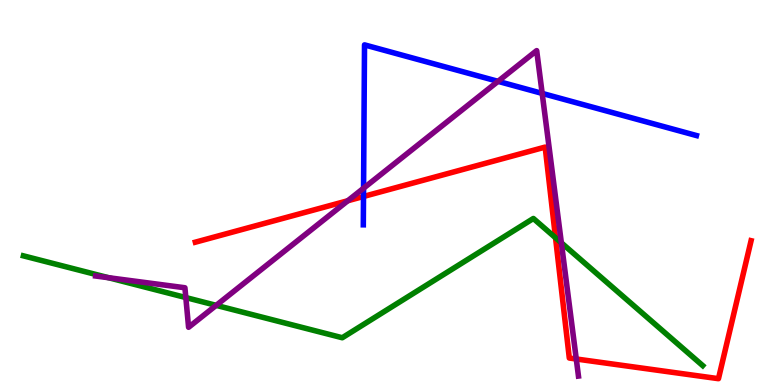[{'lines': ['blue', 'red'], 'intersections': [{'x': 4.69, 'y': 4.9}]}, {'lines': ['green', 'red'], 'intersections': [{'x': 7.17, 'y': 3.82}]}, {'lines': ['purple', 'red'], 'intersections': [{'x': 4.49, 'y': 4.79}, {'x': 7.44, 'y': 0.675}]}, {'lines': ['blue', 'green'], 'intersections': []}, {'lines': ['blue', 'purple'], 'intersections': [{'x': 4.69, 'y': 5.11}, {'x': 6.43, 'y': 7.89}, {'x': 7.0, 'y': 7.57}]}, {'lines': ['green', 'purple'], 'intersections': [{'x': 1.4, 'y': 2.79}, {'x': 2.4, 'y': 2.27}, {'x': 2.79, 'y': 2.07}, {'x': 7.24, 'y': 3.69}]}]